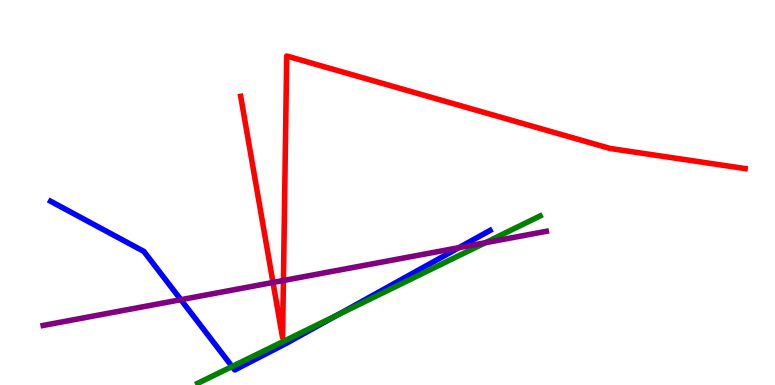[{'lines': ['blue', 'red'], 'intersections': []}, {'lines': ['green', 'red'], 'intersections': []}, {'lines': ['purple', 'red'], 'intersections': [{'x': 3.52, 'y': 2.66}, {'x': 3.66, 'y': 2.71}]}, {'lines': ['blue', 'green'], 'intersections': [{'x': 2.99, 'y': 0.48}, {'x': 4.35, 'y': 1.82}]}, {'lines': ['blue', 'purple'], 'intersections': [{'x': 2.33, 'y': 2.22}, {'x': 5.92, 'y': 3.57}]}, {'lines': ['green', 'purple'], 'intersections': [{'x': 6.26, 'y': 3.7}]}]